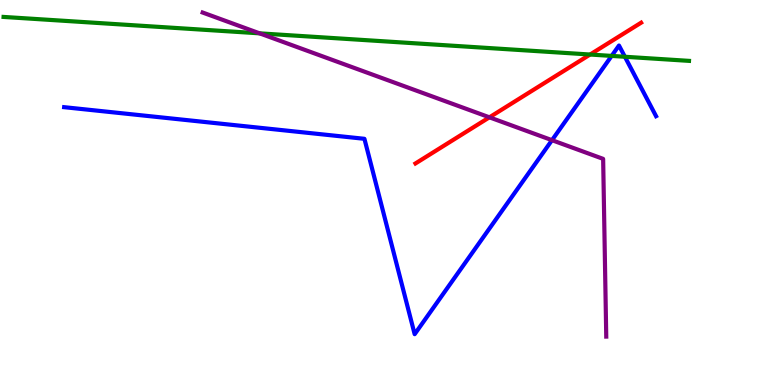[{'lines': ['blue', 'red'], 'intersections': []}, {'lines': ['green', 'red'], 'intersections': [{'x': 7.61, 'y': 8.58}]}, {'lines': ['purple', 'red'], 'intersections': [{'x': 6.32, 'y': 6.95}]}, {'lines': ['blue', 'green'], 'intersections': [{'x': 7.89, 'y': 8.55}, {'x': 8.06, 'y': 8.53}]}, {'lines': ['blue', 'purple'], 'intersections': [{'x': 7.12, 'y': 6.36}]}, {'lines': ['green', 'purple'], 'intersections': [{'x': 3.35, 'y': 9.13}]}]